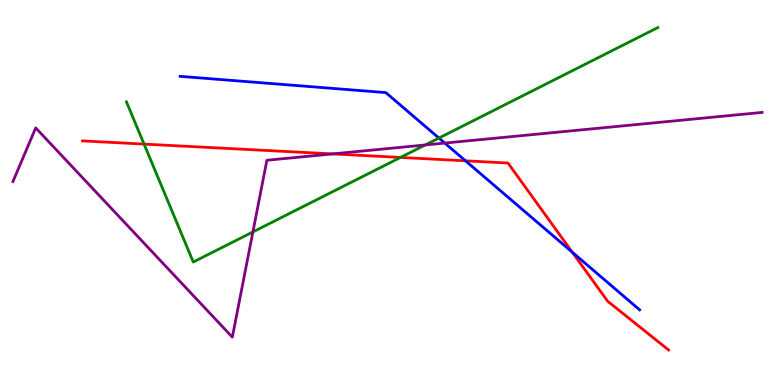[{'lines': ['blue', 'red'], 'intersections': [{'x': 6.01, 'y': 5.82}, {'x': 7.38, 'y': 3.45}]}, {'lines': ['green', 'red'], 'intersections': [{'x': 1.86, 'y': 6.26}, {'x': 5.17, 'y': 5.91}]}, {'lines': ['purple', 'red'], 'intersections': [{'x': 4.29, 'y': 6.0}]}, {'lines': ['blue', 'green'], 'intersections': [{'x': 5.66, 'y': 6.41}]}, {'lines': ['blue', 'purple'], 'intersections': [{'x': 5.74, 'y': 6.28}]}, {'lines': ['green', 'purple'], 'intersections': [{'x': 3.26, 'y': 3.98}, {'x': 5.49, 'y': 6.23}]}]